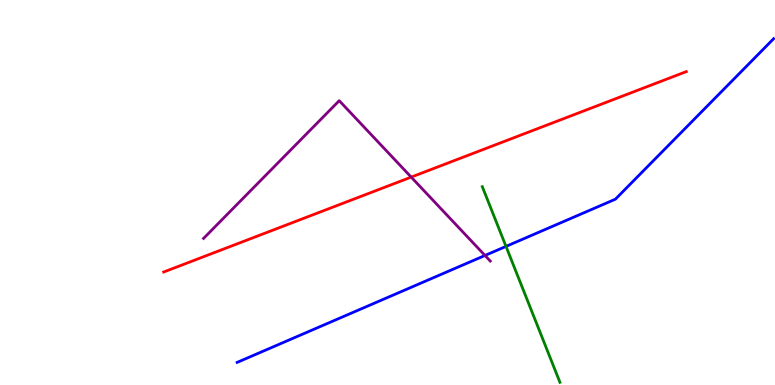[{'lines': ['blue', 'red'], 'intersections': []}, {'lines': ['green', 'red'], 'intersections': []}, {'lines': ['purple', 'red'], 'intersections': [{'x': 5.31, 'y': 5.4}]}, {'lines': ['blue', 'green'], 'intersections': [{'x': 6.53, 'y': 3.6}]}, {'lines': ['blue', 'purple'], 'intersections': [{'x': 6.26, 'y': 3.36}]}, {'lines': ['green', 'purple'], 'intersections': []}]